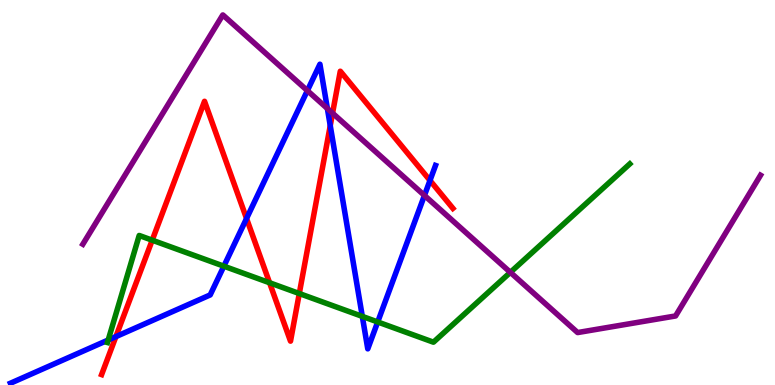[{'lines': ['blue', 'red'], 'intersections': [{'x': 1.5, 'y': 1.26}, {'x': 3.18, 'y': 4.32}, {'x': 4.26, 'y': 6.74}, {'x': 5.55, 'y': 5.31}]}, {'lines': ['green', 'red'], 'intersections': [{'x': 1.96, 'y': 3.76}, {'x': 3.48, 'y': 2.66}, {'x': 3.86, 'y': 2.38}]}, {'lines': ['purple', 'red'], 'intersections': [{'x': 4.29, 'y': 7.06}]}, {'lines': ['blue', 'green'], 'intersections': [{'x': 1.4, 'y': 1.17}, {'x': 2.89, 'y': 3.09}, {'x': 4.67, 'y': 1.78}, {'x': 4.87, 'y': 1.64}]}, {'lines': ['blue', 'purple'], 'intersections': [{'x': 3.97, 'y': 7.65}, {'x': 4.22, 'y': 7.18}, {'x': 5.48, 'y': 4.92}]}, {'lines': ['green', 'purple'], 'intersections': [{'x': 6.59, 'y': 2.93}]}]